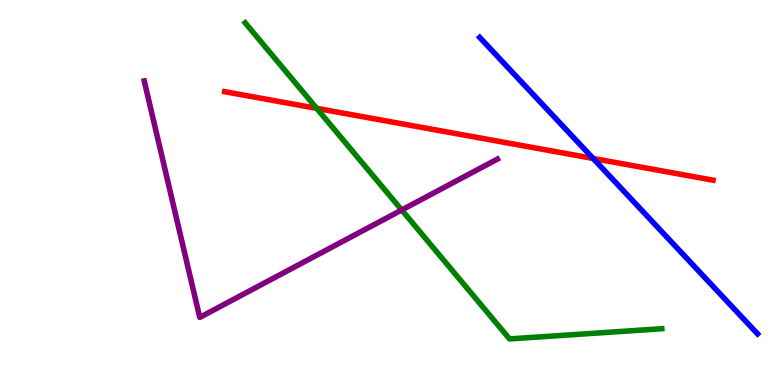[{'lines': ['blue', 'red'], 'intersections': [{'x': 7.65, 'y': 5.88}]}, {'lines': ['green', 'red'], 'intersections': [{'x': 4.09, 'y': 7.19}]}, {'lines': ['purple', 'red'], 'intersections': []}, {'lines': ['blue', 'green'], 'intersections': []}, {'lines': ['blue', 'purple'], 'intersections': []}, {'lines': ['green', 'purple'], 'intersections': [{'x': 5.18, 'y': 4.55}]}]